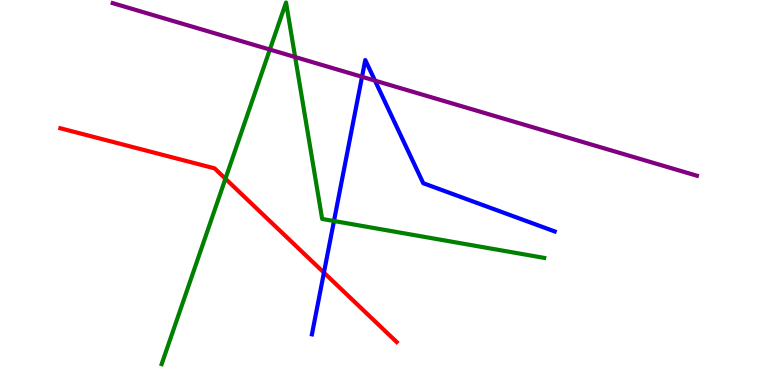[{'lines': ['blue', 'red'], 'intersections': [{'x': 4.18, 'y': 2.92}]}, {'lines': ['green', 'red'], 'intersections': [{'x': 2.91, 'y': 5.36}]}, {'lines': ['purple', 'red'], 'intersections': []}, {'lines': ['blue', 'green'], 'intersections': [{'x': 4.31, 'y': 4.26}]}, {'lines': ['blue', 'purple'], 'intersections': [{'x': 4.67, 'y': 8.01}, {'x': 4.84, 'y': 7.91}]}, {'lines': ['green', 'purple'], 'intersections': [{'x': 3.48, 'y': 8.71}, {'x': 3.81, 'y': 8.52}]}]